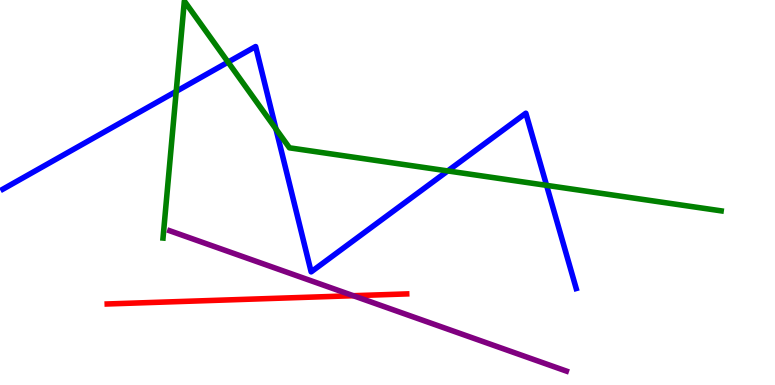[{'lines': ['blue', 'red'], 'intersections': []}, {'lines': ['green', 'red'], 'intersections': []}, {'lines': ['purple', 'red'], 'intersections': [{'x': 4.56, 'y': 2.32}]}, {'lines': ['blue', 'green'], 'intersections': [{'x': 2.27, 'y': 7.63}, {'x': 2.94, 'y': 8.39}, {'x': 3.56, 'y': 6.65}, {'x': 5.78, 'y': 5.56}, {'x': 7.05, 'y': 5.19}]}, {'lines': ['blue', 'purple'], 'intersections': []}, {'lines': ['green', 'purple'], 'intersections': []}]